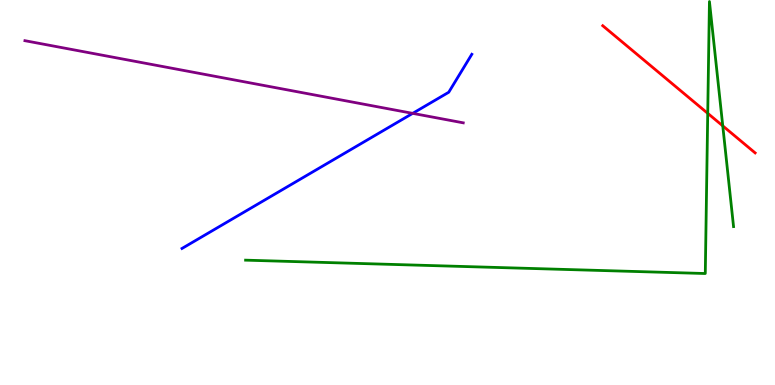[{'lines': ['blue', 'red'], 'intersections': []}, {'lines': ['green', 'red'], 'intersections': [{'x': 9.13, 'y': 7.06}, {'x': 9.33, 'y': 6.73}]}, {'lines': ['purple', 'red'], 'intersections': []}, {'lines': ['blue', 'green'], 'intersections': []}, {'lines': ['blue', 'purple'], 'intersections': [{'x': 5.33, 'y': 7.06}]}, {'lines': ['green', 'purple'], 'intersections': []}]